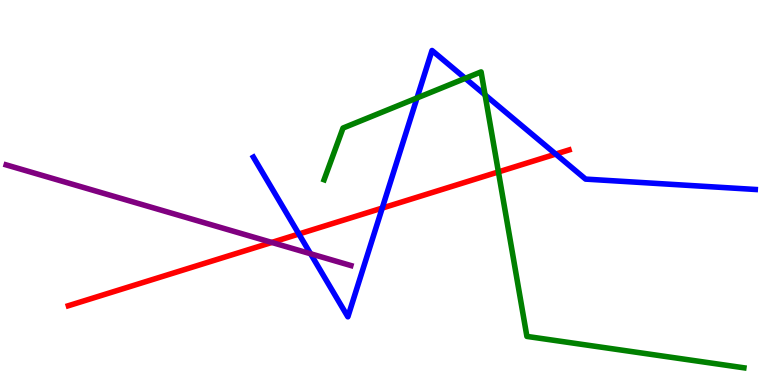[{'lines': ['blue', 'red'], 'intersections': [{'x': 3.86, 'y': 3.92}, {'x': 4.93, 'y': 4.6}, {'x': 7.17, 'y': 6.0}]}, {'lines': ['green', 'red'], 'intersections': [{'x': 6.43, 'y': 5.53}]}, {'lines': ['purple', 'red'], 'intersections': [{'x': 3.51, 'y': 3.7}]}, {'lines': ['blue', 'green'], 'intersections': [{'x': 5.38, 'y': 7.46}, {'x': 6.0, 'y': 7.97}, {'x': 6.26, 'y': 7.53}]}, {'lines': ['blue', 'purple'], 'intersections': [{'x': 4.01, 'y': 3.41}]}, {'lines': ['green', 'purple'], 'intersections': []}]